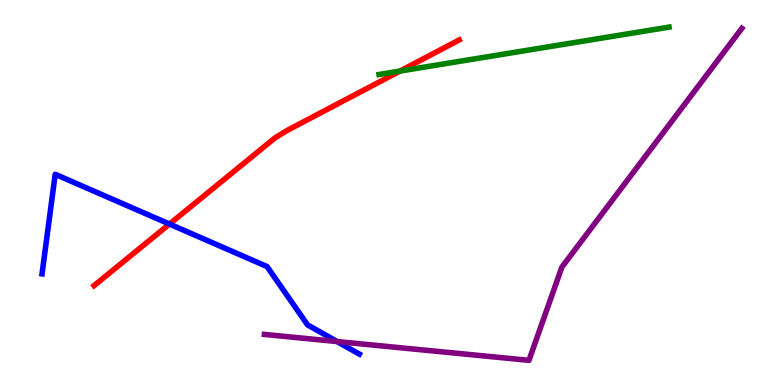[{'lines': ['blue', 'red'], 'intersections': [{'x': 2.19, 'y': 4.18}]}, {'lines': ['green', 'red'], 'intersections': [{'x': 5.16, 'y': 8.15}]}, {'lines': ['purple', 'red'], 'intersections': []}, {'lines': ['blue', 'green'], 'intersections': []}, {'lines': ['blue', 'purple'], 'intersections': [{'x': 4.35, 'y': 1.13}]}, {'lines': ['green', 'purple'], 'intersections': []}]